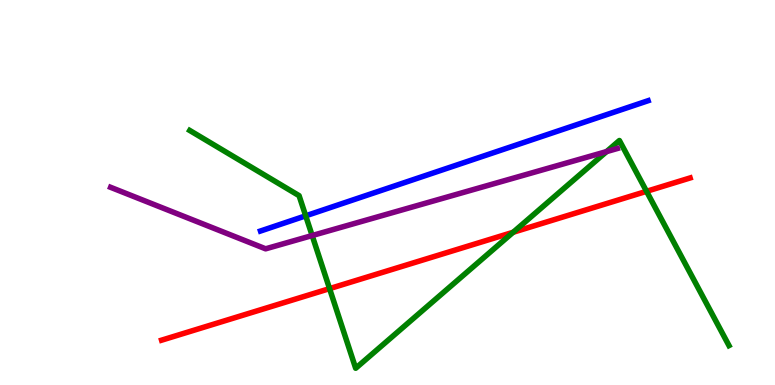[{'lines': ['blue', 'red'], 'intersections': []}, {'lines': ['green', 'red'], 'intersections': [{'x': 4.25, 'y': 2.5}, {'x': 6.62, 'y': 3.97}, {'x': 8.34, 'y': 5.03}]}, {'lines': ['purple', 'red'], 'intersections': []}, {'lines': ['blue', 'green'], 'intersections': [{'x': 3.94, 'y': 4.39}]}, {'lines': ['blue', 'purple'], 'intersections': []}, {'lines': ['green', 'purple'], 'intersections': [{'x': 4.03, 'y': 3.88}, {'x': 7.83, 'y': 6.06}]}]